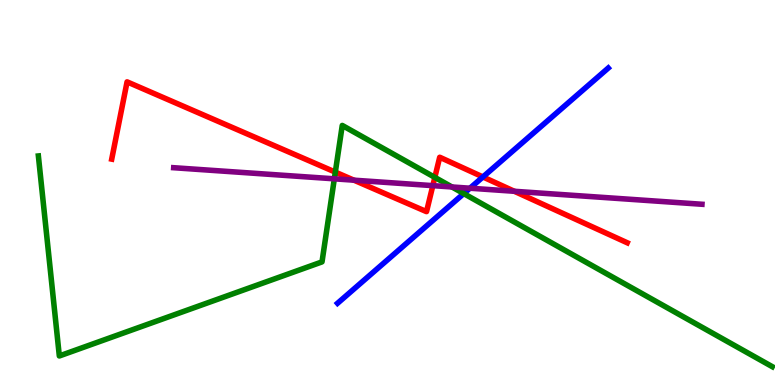[{'lines': ['blue', 'red'], 'intersections': [{'x': 6.23, 'y': 5.4}]}, {'lines': ['green', 'red'], 'intersections': [{'x': 4.33, 'y': 5.53}, {'x': 5.61, 'y': 5.39}]}, {'lines': ['purple', 'red'], 'intersections': [{'x': 4.57, 'y': 5.32}, {'x': 5.58, 'y': 5.18}, {'x': 6.64, 'y': 5.03}]}, {'lines': ['blue', 'green'], 'intersections': [{'x': 5.98, 'y': 4.97}]}, {'lines': ['blue', 'purple'], 'intersections': [{'x': 6.06, 'y': 5.11}]}, {'lines': ['green', 'purple'], 'intersections': [{'x': 4.31, 'y': 5.36}, {'x': 5.83, 'y': 5.14}]}]